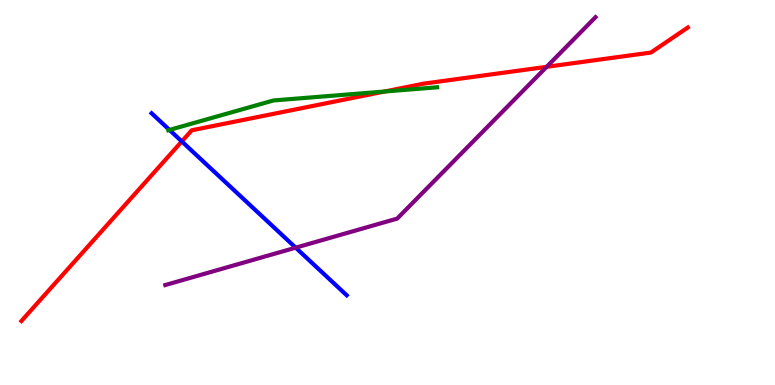[{'lines': ['blue', 'red'], 'intersections': [{'x': 2.35, 'y': 6.33}]}, {'lines': ['green', 'red'], 'intersections': [{'x': 4.96, 'y': 7.62}]}, {'lines': ['purple', 'red'], 'intersections': [{'x': 7.05, 'y': 8.26}]}, {'lines': ['blue', 'green'], 'intersections': [{'x': 2.19, 'y': 6.63}]}, {'lines': ['blue', 'purple'], 'intersections': [{'x': 3.82, 'y': 3.57}]}, {'lines': ['green', 'purple'], 'intersections': []}]